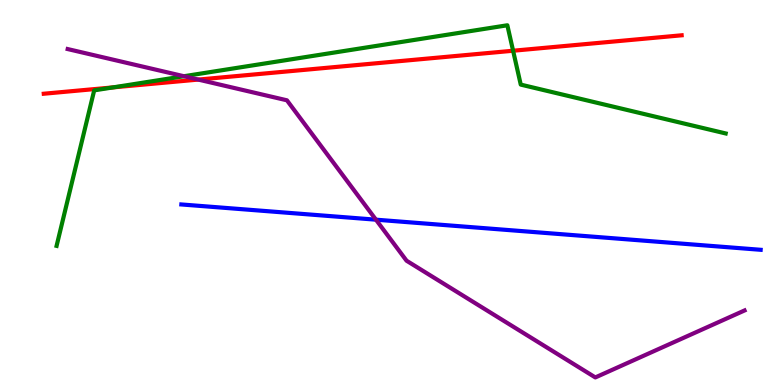[{'lines': ['blue', 'red'], 'intersections': []}, {'lines': ['green', 'red'], 'intersections': [{'x': 1.46, 'y': 7.73}, {'x': 6.62, 'y': 8.68}]}, {'lines': ['purple', 'red'], 'intersections': [{'x': 2.56, 'y': 7.93}]}, {'lines': ['blue', 'green'], 'intersections': []}, {'lines': ['blue', 'purple'], 'intersections': [{'x': 4.85, 'y': 4.29}]}, {'lines': ['green', 'purple'], 'intersections': [{'x': 2.37, 'y': 8.02}]}]